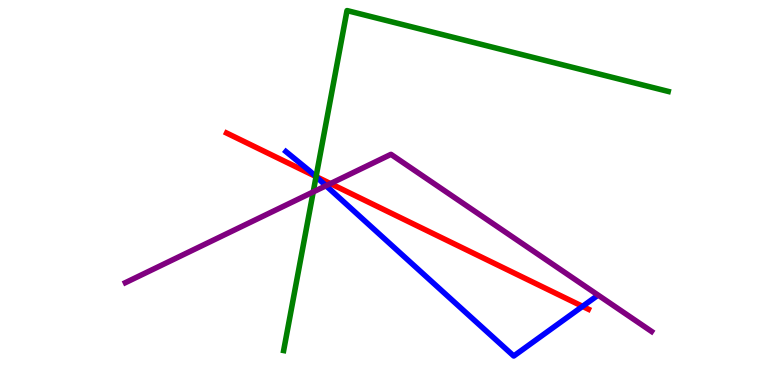[{'lines': ['blue', 'red'], 'intersections': [{'x': 4.07, 'y': 5.42}, {'x': 7.52, 'y': 2.04}]}, {'lines': ['green', 'red'], 'intersections': [{'x': 4.08, 'y': 5.41}]}, {'lines': ['purple', 'red'], 'intersections': [{'x': 4.26, 'y': 5.23}]}, {'lines': ['blue', 'green'], 'intersections': [{'x': 4.08, 'y': 5.41}]}, {'lines': ['blue', 'purple'], 'intersections': [{'x': 4.21, 'y': 5.18}]}, {'lines': ['green', 'purple'], 'intersections': [{'x': 4.04, 'y': 5.01}]}]